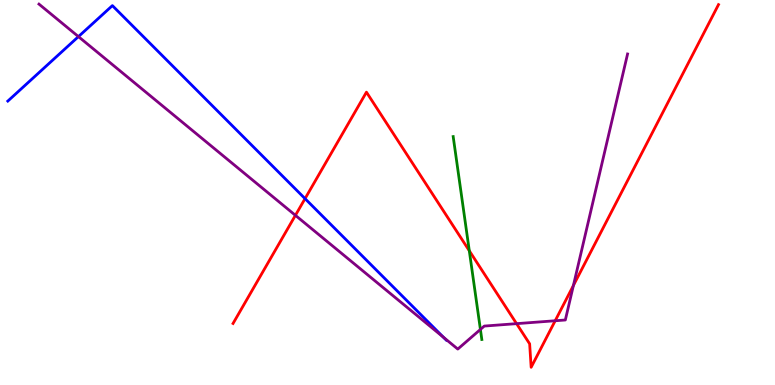[{'lines': ['blue', 'red'], 'intersections': [{'x': 3.94, 'y': 4.84}]}, {'lines': ['green', 'red'], 'intersections': [{'x': 6.06, 'y': 3.49}]}, {'lines': ['purple', 'red'], 'intersections': [{'x': 3.81, 'y': 4.41}, {'x': 6.67, 'y': 1.59}, {'x': 7.16, 'y': 1.67}, {'x': 7.4, 'y': 2.58}]}, {'lines': ['blue', 'green'], 'intersections': []}, {'lines': ['blue', 'purple'], 'intersections': [{'x': 1.01, 'y': 9.05}, {'x': 5.72, 'y': 1.24}]}, {'lines': ['green', 'purple'], 'intersections': [{'x': 6.2, 'y': 1.44}]}]